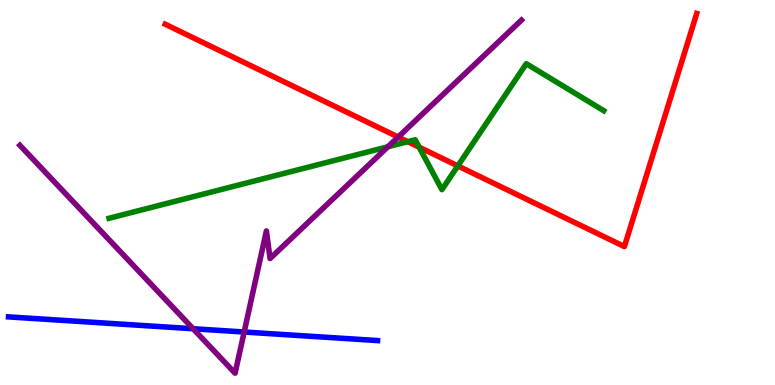[{'lines': ['blue', 'red'], 'intersections': []}, {'lines': ['green', 'red'], 'intersections': [{'x': 5.26, 'y': 6.32}, {'x': 5.41, 'y': 6.18}, {'x': 5.91, 'y': 5.69}]}, {'lines': ['purple', 'red'], 'intersections': [{'x': 5.14, 'y': 6.44}]}, {'lines': ['blue', 'green'], 'intersections': []}, {'lines': ['blue', 'purple'], 'intersections': [{'x': 2.49, 'y': 1.46}, {'x': 3.15, 'y': 1.38}]}, {'lines': ['green', 'purple'], 'intersections': [{'x': 5.01, 'y': 6.19}]}]